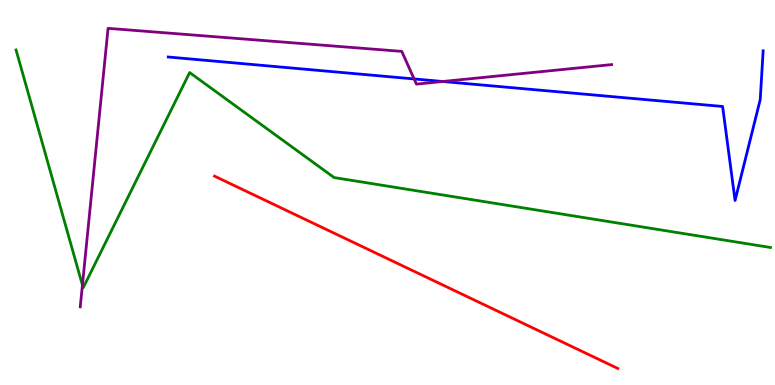[{'lines': ['blue', 'red'], 'intersections': []}, {'lines': ['green', 'red'], 'intersections': []}, {'lines': ['purple', 'red'], 'intersections': []}, {'lines': ['blue', 'green'], 'intersections': []}, {'lines': ['blue', 'purple'], 'intersections': [{'x': 5.34, 'y': 7.95}, {'x': 5.71, 'y': 7.88}]}, {'lines': ['green', 'purple'], 'intersections': [{'x': 1.06, 'y': 2.59}]}]